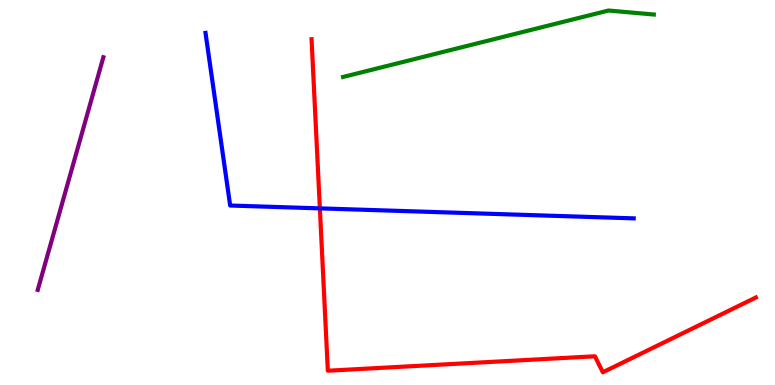[{'lines': ['blue', 'red'], 'intersections': [{'x': 4.13, 'y': 4.59}]}, {'lines': ['green', 'red'], 'intersections': []}, {'lines': ['purple', 'red'], 'intersections': []}, {'lines': ['blue', 'green'], 'intersections': []}, {'lines': ['blue', 'purple'], 'intersections': []}, {'lines': ['green', 'purple'], 'intersections': []}]